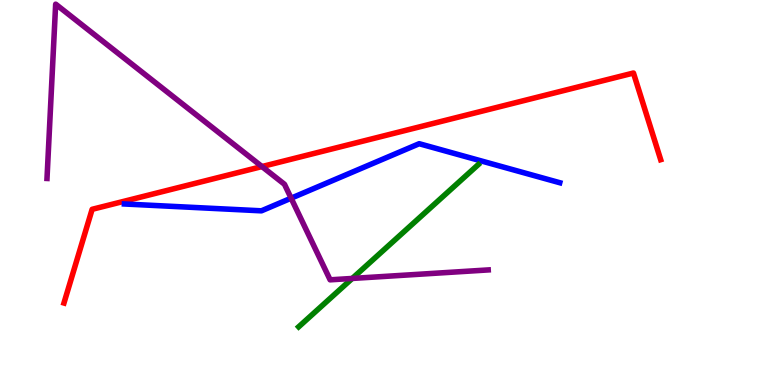[{'lines': ['blue', 'red'], 'intersections': []}, {'lines': ['green', 'red'], 'intersections': []}, {'lines': ['purple', 'red'], 'intersections': [{'x': 3.38, 'y': 5.67}]}, {'lines': ['blue', 'green'], 'intersections': []}, {'lines': ['blue', 'purple'], 'intersections': [{'x': 3.76, 'y': 4.85}]}, {'lines': ['green', 'purple'], 'intersections': [{'x': 4.55, 'y': 2.77}]}]